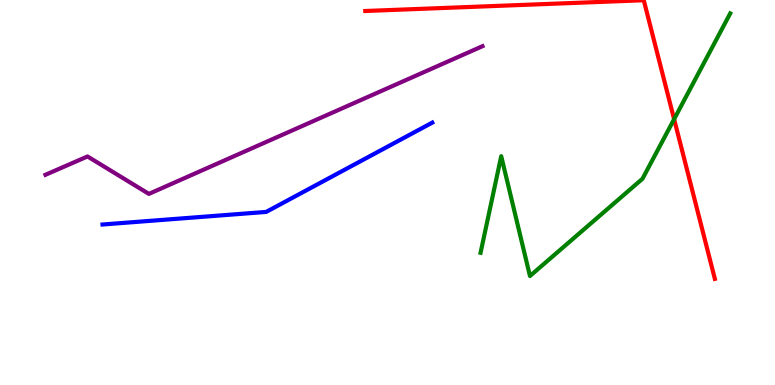[{'lines': ['blue', 'red'], 'intersections': []}, {'lines': ['green', 'red'], 'intersections': [{'x': 8.7, 'y': 6.9}]}, {'lines': ['purple', 'red'], 'intersections': []}, {'lines': ['blue', 'green'], 'intersections': []}, {'lines': ['blue', 'purple'], 'intersections': []}, {'lines': ['green', 'purple'], 'intersections': []}]